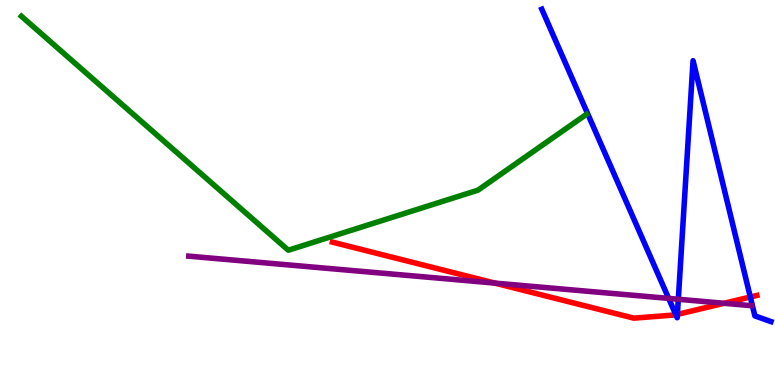[{'lines': ['blue', 'red'], 'intersections': [{'x': 8.72, 'y': 1.82}, {'x': 8.74, 'y': 1.83}, {'x': 9.68, 'y': 2.29}]}, {'lines': ['green', 'red'], 'intersections': []}, {'lines': ['purple', 'red'], 'intersections': [{'x': 6.38, 'y': 2.65}, {'x': 9.34, 'y': 2.12}]}, {'lines': ['blue', 'green'], 'intersections': []}, {'lines': ['blue', 'purple'], 'intersections': [{'x': 8.63, 'y': 2.25}, {'x': 8.75, 'y': 2.23}]}, {'lines': ['green', 'purple'], 'intersections': []}]